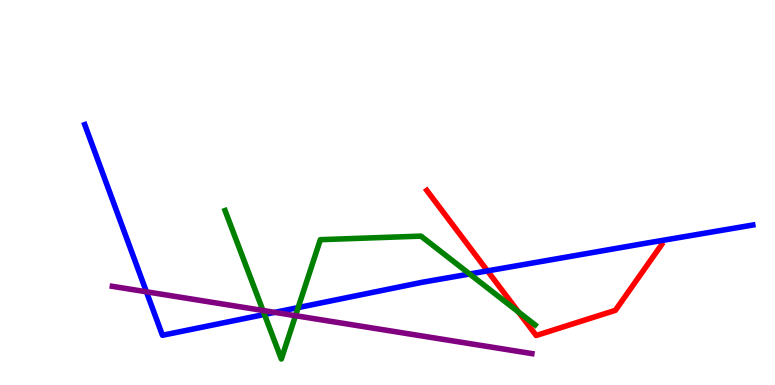[{'lines': ['blue', 'red'], 'intersections': [{'x': 6.29, 'y': 2.96}]}, {'lines': ['green', 'red'], 'intersections': [{'x': 6.69, 'y': 1.9}]}, {'lines': ['purple', 'red'], 'intersections': []}, {'lines': ['blue', 'green'], 'intersections': [{'x': 3.41, 'y': 1.83}, {'x': 3.85, 'y': 2.01}, {'x': 6.06, 'y': 2.88}]}, {'lines': ['blue', 'purple'], 'intersections': [{'x': 1.89, 'y': 2.42}, {'x': 3.54, 'y': 1.89}]}, {'lines': ['green', 'purple'], 'intersections': [{'x': 3.39, 'y': 1.94}, {'x': 3.81, 'y': 1.8}]}]